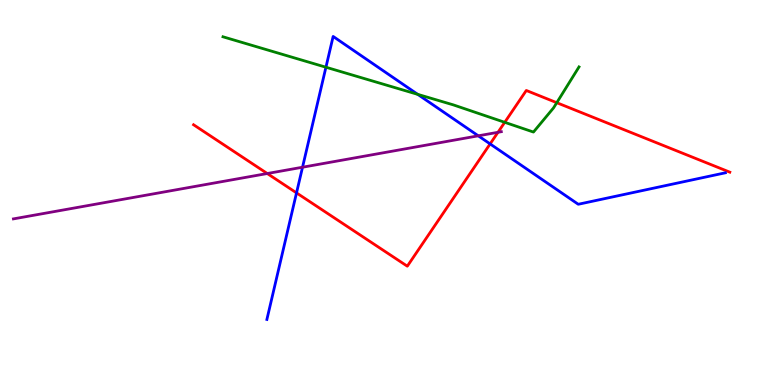[{'lines': ['blue', 'red'], 'intersections': [{'x': 3.83, 'y': 4.99}, {'x': 6.32, 'y': 6.26}]}, {'lines': ['green', 'red'], 'intersections': [{'x': 6.51, 'y': 6.82}, {'x': 7.18, 'y': 7.33}]}, {'lines': ['purple', 'red'], 'intersections': [{'x': 3.45, 'y': 5.49}, {'x': 6.43, 'y': 6.56}]}, {'lines': ['blue', 'green'], 'intersections': [{'x': 4.21, 'y': 8.25}, {'x': 5.39, 'y': 7.55}]}, {'lines': ['blue', 'purple'], 'intersections': [{'x': 3.9, 'y': 5.66}, {'x': 6.17, 'y': 6.47}]}, {'lines': ['green', 'purple'], 'intersections': []}]